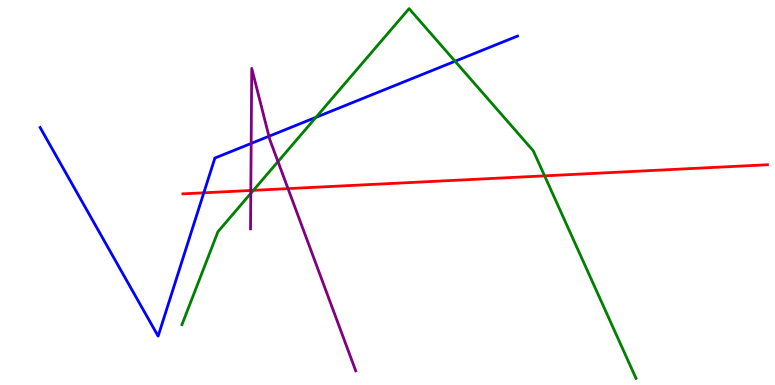[{'lines': ['blue', 'red'], 'intersections': [{'x': 2.63, 'y': 4.99}]}, {'lines': ['green', 'red'], 'intersections': [{'x': 3.27, 'y': 5.06}, {'x': 7.03, 'y': 5.43}]}, {'lines': ['purple', 'red'], 'intersections': [{'x': 3.24, 'y': 5.05}, {'x': 3.72, 'y': 5.1}]}, {'lines': ['blue', 'green'], 'intersections': [{'x': 4.08, 'y': 6.95}, {'x': 5.87, 'y': 8.41}]}, {'lines': ['blue', 'purple'], 'intersections': [{'x': 3.24, 'y': 6.27}, {'x': 3.47, 'y': 6.46}]}, {'lines': ['green', 'purple'], 'intersections': [{'x': 3.24, 'y': 4.98}, {'x': 3.59, 'y': 5.8}]}]